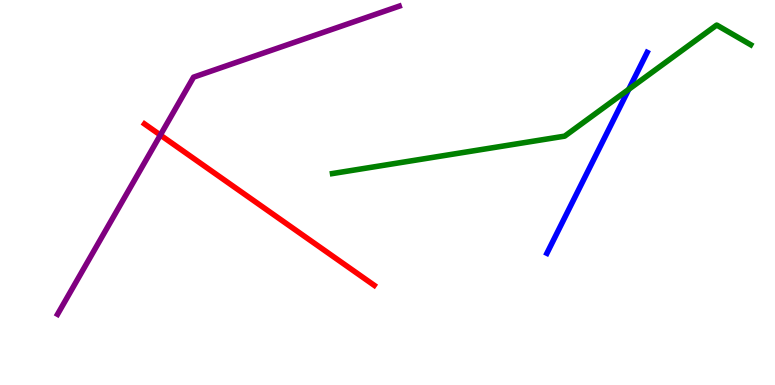[{'lines': ['blue', 'red'], 'intersections': []}, {'lines': ['green', 'red'], 'intersections': []}, {'lines': ['purple', 'red'], 'intersections': [{'x': 2.07, 'y': 6.49}]}, {'lines': ['blue', 'green'], 'intersections': [{'x': 8.11, 'y': 7.68}]}, {'lines': ['blue', 'purple'], 'intersections': []}, {'lines': ['green', 'purple'], 'intersections': []}]